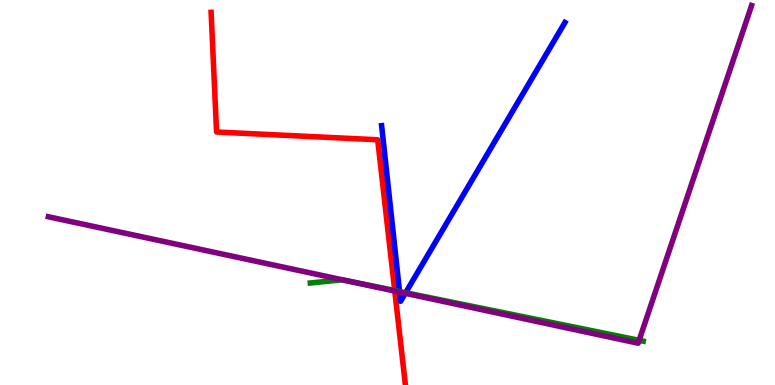[{'lines': ['blue', 'red'], 'intersections': []}, {'lines': ['green', 'red'], 'intersections': [{'x': 5.09, 'y': 2.45}]}, {'lines': ['purple', 'red'], 'intersections': [{'x': 5.09, 'y': 2.44}]}, {'lines': ['blue', 'green'], 'intersections': [{'x': 5.16, 'y': 2.43}, {'x': 5.23, 'y': 2.4}]}, {'lines': ['blue', 'purple'], 'intersections': [{'x': 5.16, 'y': 2.41}, {'x': 5.23, 'y': 2.38}]}, {'lines': ['green', 'purple'], 'intersections': [{'x': 4.49, 'y': 2.7}, {'x': 8.25, 'y': 1.16}]}]